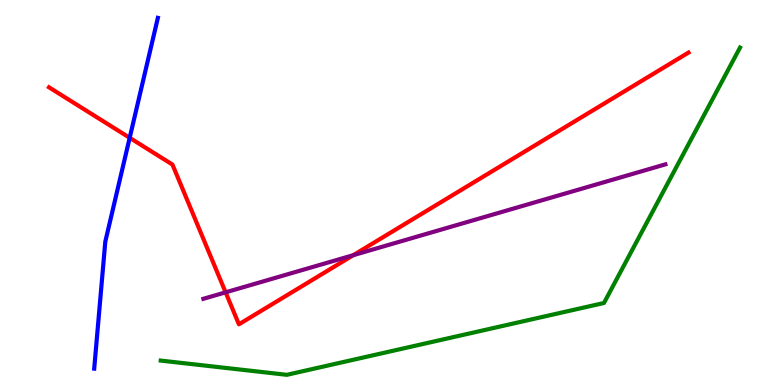[{'lines': ['blue', 'red'], 'intersections': [{'x': 1.67, 'y': 6.42}]}, {'lines': ['green', 'red'], 'intersections': []}, {'lines': ['purple', 'red'], 'intersections': [{'x': 2.91, 'y': 2.41}, {'x': 4.56, 'y': 3.37}]}, {'lines': ['blue', 'green'], 'intersections': []}, {'lines': ['blue', 'purple'], 'intersections': []}, {'lines': ['green', 'purple'], 'intersections': []}]